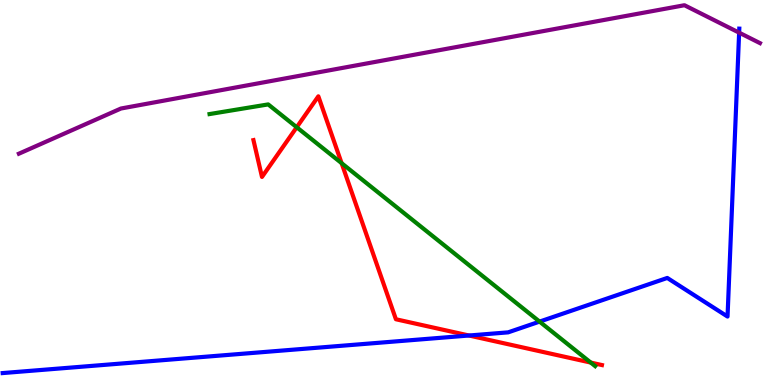[{'lines': ['blue', 'red'], 'intersections': [{'x': 6.05, 'y': 1.29}]}, {'lines': ['green', 'red'], 'intersections': [{'x': 3.83, 'y': 6.69}, {'x': 4.41, 'y': 5.76}, {'x': 7.62, 'y': 0.583}]}, {'lines': ['purple', 'red'], 'intersections': []}, {'lines': ['blue', 'green'], 'intersections': [{'x': 6.96, 'y': 1.65}]}, {'lines': ['blue', 'purple'], 'intersections': [{'x': 9.54, 'y': 9.15}]}, {'lines': ['green', 'purple'], 'intersections': []}]